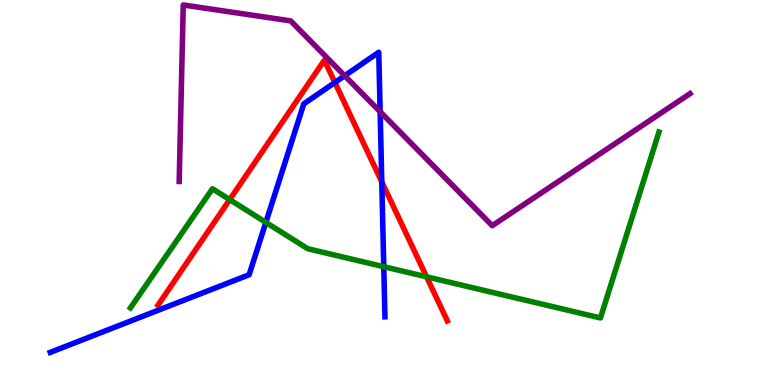[{'lines': ['blue', 'red'], 'intersections': [{'x': 4.32, 'y': 7.86}, {'x': 4.93, 'y': 5.28}]}, {'lines': ['green', 'red'], 'intersections': [{'x': 2.96, 'y': 4.81}, {'x': 5.5, 'y': 2.81}]}, {'lines': ['purple', 'red'], 'intersections': []}, {'lines': ['blue', 'green'], 'intersections': [{'x': 3.43, 'y': 4.22}, {'x': 4.95, 'y': 3.07}]}, {'lines': ['blue', 'purple'], 'intersections': [{'x': 4.45, 'y': 8.03}, {'x': 4.91, 'y': 7.1}]}, {'lines': ['green', 'purple'], 'intersections': []}]